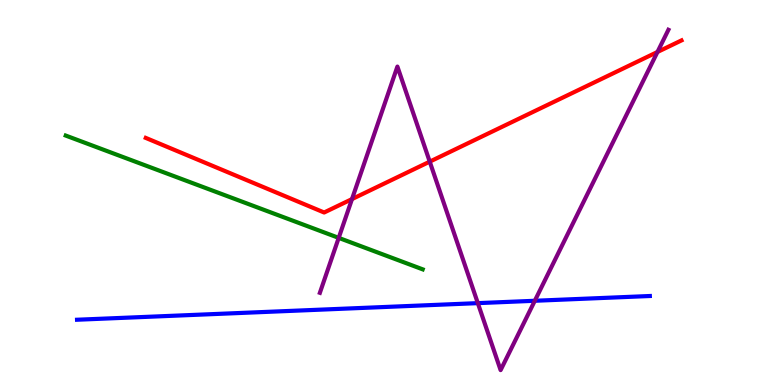[{'lines': ['blue', 'red'], 'intersections': []}, {'lines': ['green', 'red'], 'intersections': []}, {'lines': ['purple', 'red'], 'intersections': [{'x': 4.54, 'y': 4.83}, {'x': 5.54, 'y': 5.8}, {'x': 8.48, 'y': 8.65}]}, {'lines': ['blue', 'green'], 'intersections': []}, {'lines': ['blue', 'purple'], 'intersections': [{'x': 6.17, 'y': 2.13}, {'x': 6.9, 'y': 2.19}]}, {'lines': ['green', 'purple'], 'intersections': [{'x': 4.37, 'y': 3.82}]}]